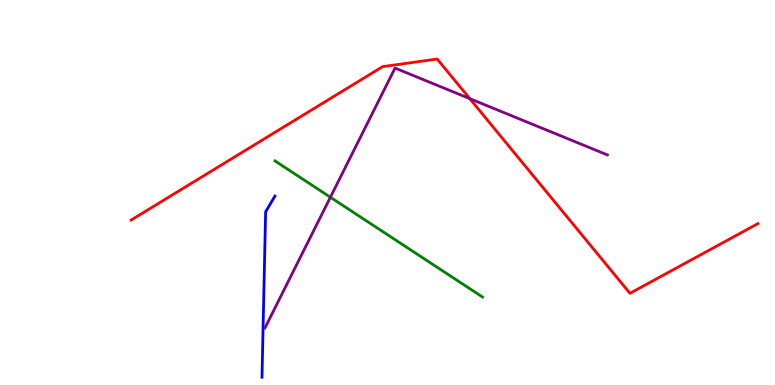[{'lines': ['blue', 'red'], 'intersections': []}, {'lines': ['green', 'red'], 'intersections': []}, {'lines': ['purple', 'red'], 'intersections': [{'x': 6.06, 'y': 7.44}]}, {'lines': ['blue', 'green'], 'intersections': []}, {'lines': ['blue', 'purple'], 'intersections': []}, {'lines': ['green', 'purple'], 'intersections': [{'x': 4.26, 'y': 4.88}]}]